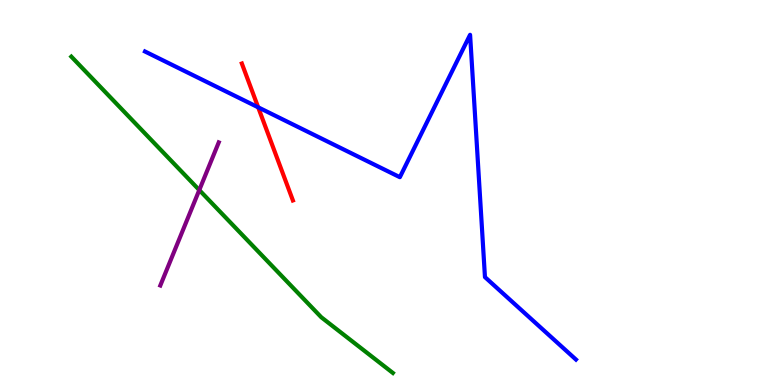[{'lines': ['blue', 'red'], 'intersections': [{'x': 3.33, 'y': 7.21}]}, {'lines': ['green', 'red'], 'intersections': []}, {'lines': ['purple', 'red'], 'intersections': []}, {'lines': ['blue', 'green'], 'intersections': []}, {'lines': ['blue', 'purple'], 'intersections': []}, {'lines': ['green', 'purple'], 'intersections': [{'x': 2.57, 'y': 5.06}]}]